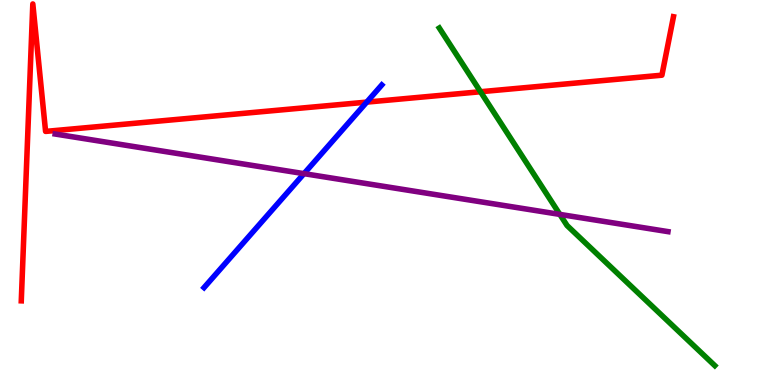[{'lines': ['blue', 'red'], 'intersections': [{'x': 4.73, 'y': 7.35}]}, {'lines': ['green', 'red'], 'intersections': [{'x': 6.2, 'y': 7.62}]}, {'lines': ['purple', 'red'], 'intersections': []}, {'lines': ['blue', 'green'], 'intersections': []}, {'lines': ['blue', 'purple'], 'intersections': [{'x': 3.92, 'y': 5.49}]}, {'lines': ['green', 'purple'], 'intersections': [{'x': 7.22, 'y': 4.43}]}]